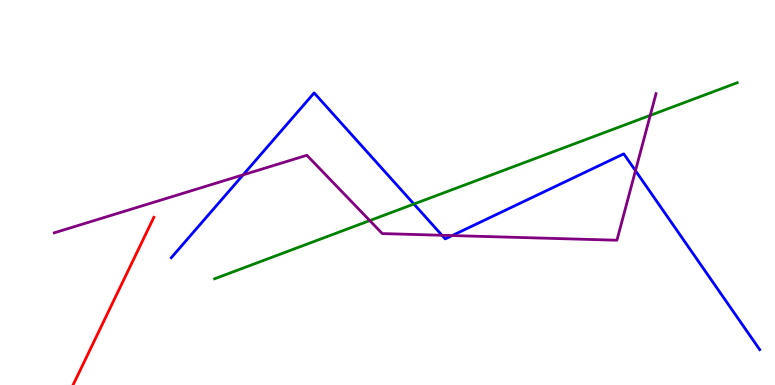[{'lines': ['blue', 'red'], 'intersections': []}, {'lines': ['green', 'red'], 'intersections': []}, {'lines': ['purple', 'red'], 'intersections': []}, {'lines': ['blue', 'green'], 'intersections': [{'x': 5.34, 'y': 4.7}]}, {'lines': ['blue', 'purple'], 'intersections': [{'x': 3.14, 'y': 5.46}, {'x': 5.7, 'y': 3.89}, {'x': 5.83, 'y': 3.88}, {'x': 8.2, 'y': 5.57}]}, {'lines': ['green', 'purple'], 'intersections': [{'x': 4.77, 'y': 4.27}, {'x': 8.39, 'y': 7.0}]}]